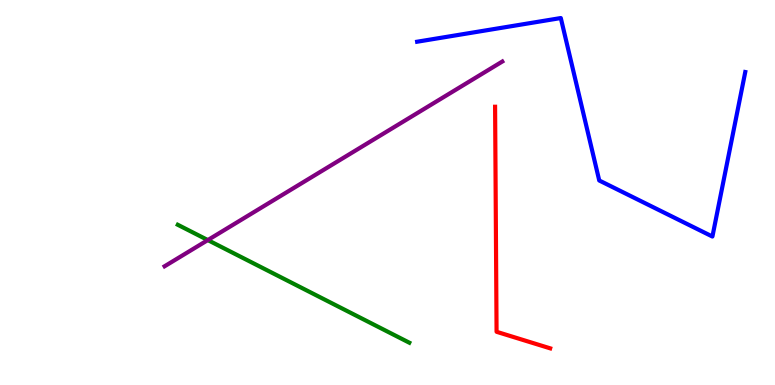[{'lines': ['blue', 'red'], 'intersections': []}, {'lines': ['green', 'red'], 'intersections': []}, {'lines': ['purple', 'red'], 'intersections': []}, {'lines': ['blue', 'green'], 'intersections': []}, {'lines': ['blue', 'purple'], 'intersections': []}, {'lines': ['green', 'purple'], 'intersections': [{'x': 2.68, 'y': 3.76}]}]